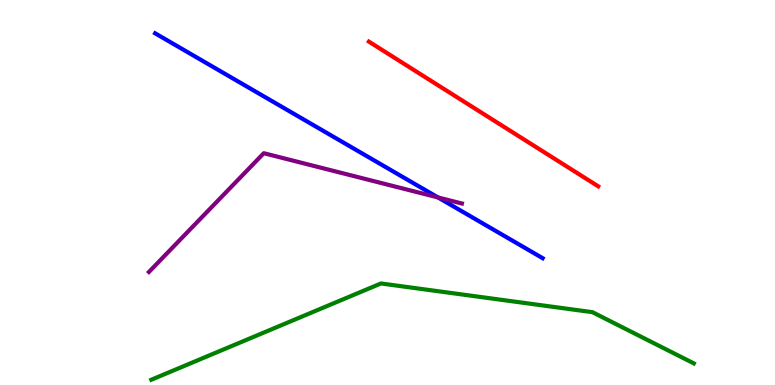[{'lines': ['blue', 'red'], 'intersections': []}, {'lines': ['green', 'red'], 'intersections': []}, {'lines': ['purple', 'red'], 'intersections': []}, {'lines': ['blue', 'green'], 'intersections': []}, {'lines': ['blue', 'purple'], 'intersections': [{'x': 5.65, 'y': 4.87}]}, {'lines': ['green', 'purple'], 'intersections': []}]